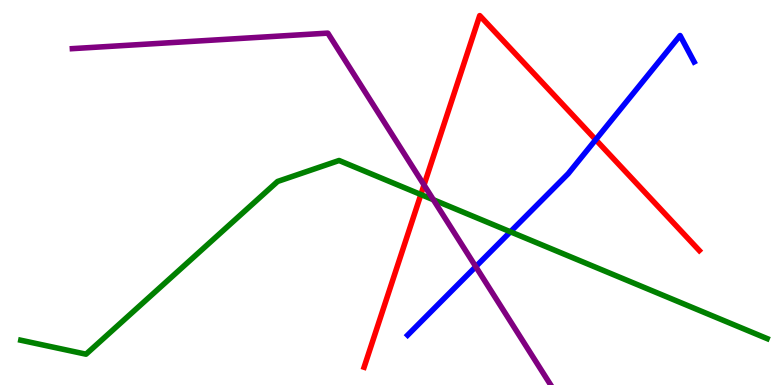[{'lines': ['blue', 'red'], 'intersections': [{'x': 7.69, 'y': 6.37}]}, {'lines': ['green', 'red'], 'intersections': [{'x': 5.43, 'y': 4.95}]}, {'lines': ['purple', 'red'], 'intersections': [{'x': 5.47, 'y': 5.2}]}, {'lines': ['blue', 'green'], 'intersections': [{'x': 6.59, 'y': 3.98}]}, {'lines': ['blue', 'purple'], 'intersections': [{'x': 6.14, 'y': 3.07}]}, {'lines': ['green', 'purple'], 'intersections': [{'x': 5.59, 'y': 4.81}]}]